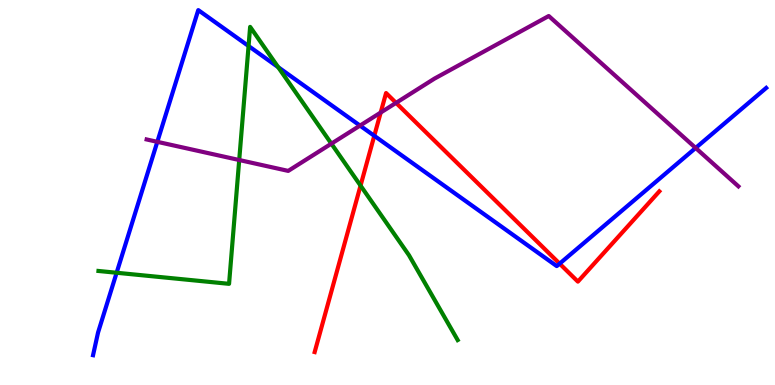[{'lines': ['blue', 'red'], 'intersections': [{'x': 4.83, 'y': 6.47}, {'x': 7.22, 'y': 3.15}]}, {'lines': ['green', 'red'], 'intersections': [{'x': 4.65, 'y': 5.18}]}, {'lines': ['purple', 'red'], 'intersections': [{'x': 4.91, 'y': 7.08}, {'x': 5.11, 'y': 7.33}]}, {'lines': ['blue', 'green'], 'intersections': [{'x': 1.5, 'y': 2.92}, {'x': 3.21, 'y': 8.8}, {'x': 3.59, 'y': 8.26}]}, {'lines': ['blue', 'purple'], 'intersections': [{'x': 2.03, 'y': 6.32}, {'x': 4.65, 'y': 6.74}, {'x': 8.98, 'y': 6.16}]}, {'lines': ['green', 'purple'], 'intersections': [{'x': 3.09, 'y': 5.84}, {'x': 4.28, 'y': 6.27}]}]